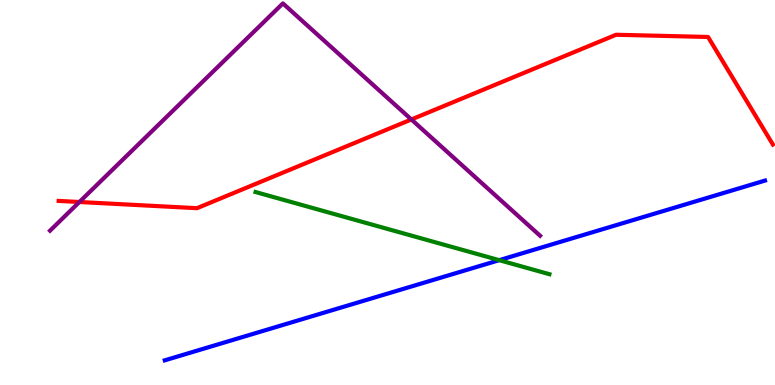[{'lines': ['blue', 'red'], 'intersections': []}, {'lines': ['green', 'red'], 'intersections': []}, {'lines': ['purple', 'red'], 'intersections': [{'x': 1.02, 'y': 4.75}, {'x': 5.31, 'y': 6.9}]}, {'lines': ['blue', 'green'], 'intersections': [{'x': 6.44, 'y': 3.24}]}, {'lines': ['blue', 'purple'], 'intersections': []}, {'lines': ['green', 'purple'], 'intersections': []}]